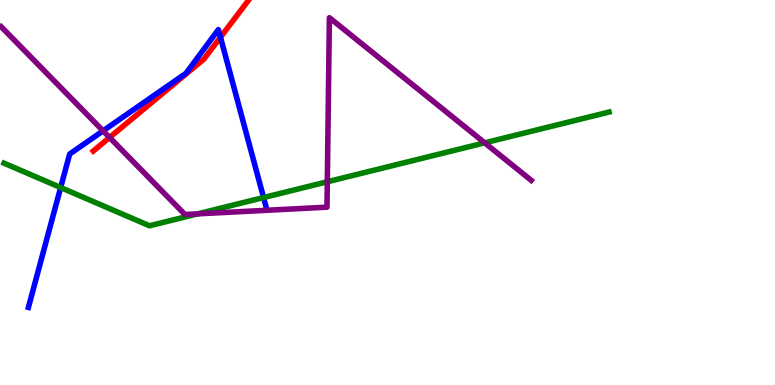[{'lines': ['blue', 'red'], 'intersections': [{'x': 2.84, 'y': 9.03}]}, {'lines': ['green', 'red'], 'intersections': []}, {'lines': ['purple', 'red'], 'intersections': [{'x': 1.41, 'y': 6.43}]}, {'lines': ['blue', 'green'], 'intersections': [{'x': 0.783, 'y': 5.13}, {'x': 3.4, 'y': 4.87}]}, {'lines': ['blue', 'purple'], 'intersections': [{'x': 1.33, 'y': 6.6}]}, {'lines': ['green', 'purple'], 'intersections': [{'x': 2.55, 'y': 4.45}, {'x': 4.22, 'y': 5.28}, {'x': 6.25, 'y': 6.29}]}]